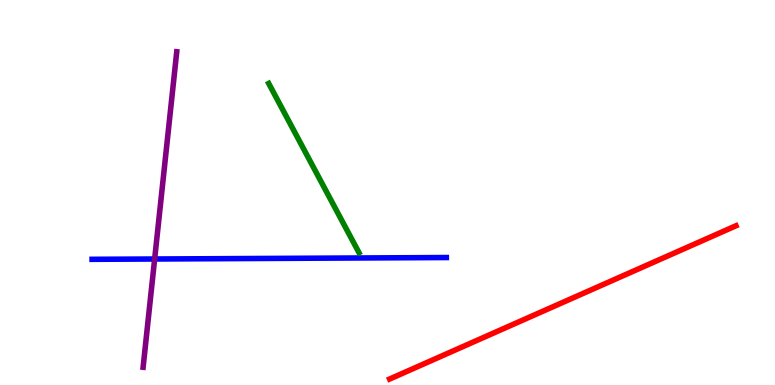[{'lines': ['blue', 'red'], 'intersections': []}, {'lines': ['green', 'red'], 'intersections': []}, {'lines': ['purple', 'red'], 'intersections': []}, {'lines': ['blue', 'green'], 'intersections': []}, {'lines': ['blue', 'purple'], 'intersections': [{'x': 2.0, 'y': 3.27}]}, {'lines': ['green', 'purple'], 'intersections': []}]